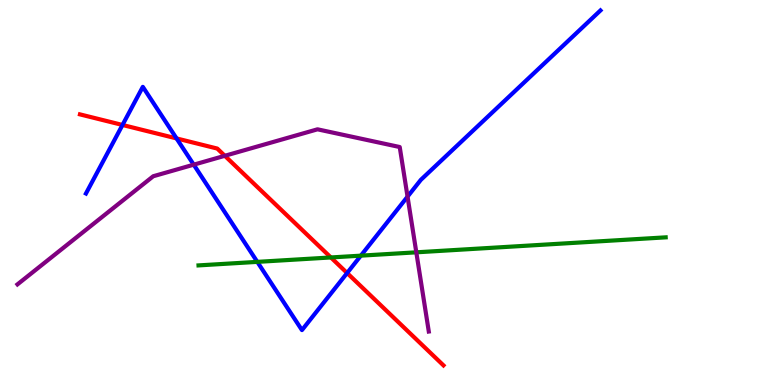[{'lines': ['blue', 'red'], 'intersections': [{'x': 1.58, 'y': 6.75}, {'x': 2.28, 'y': 6.4}, {'x': 4.48, 'y': 2.91}]}, {'lines': ['green', 'red'], 'intersections': [{'x': 4.27, 'y': 3.31}]}, {'lines': ['purple', 'red'], 'intersections': [{'x': 2.9, 'y': 5.95}]}, {'lines': ['blue', 'green'], 'intersections': [{'x': 3.32, 'y': 3.2}, {'x': 4.66, 'y': 3.36}]}, {'lines': ['blue', 'purple'], 'intersections': [{'x': 2.5, 'y': 5.72}, {'x': 5.26, 'y': 4.89}]}, {'lines': ['green', 'purple'], 'intersections': [{'x': 5.37, 'y': 3.45}]}]